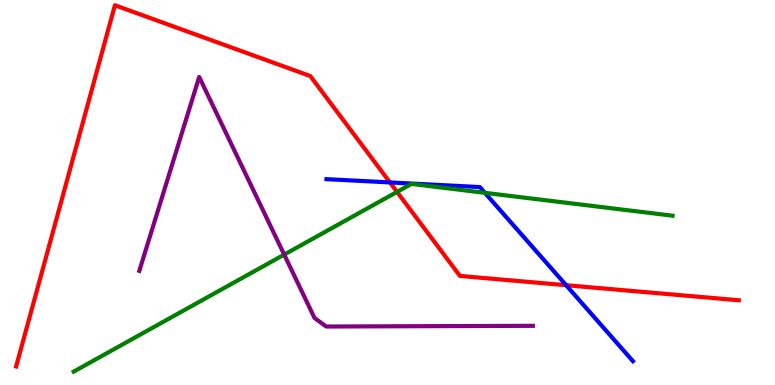[{'lines': ['blue', 'red'], 'intersections': [{'x': 5.03, 'y': 5.26}, {'x': 7.3, 'y': 2.59}]}, {'lines': ['green', 'red'], 'intersections': [{'x': 5.12, 'y': 5.02}]}, {'lines': ['purple', 'red'], 'intersections': []}, {'lines': ['blue', 'green'], 'intersections': [{'x': 6.26, 'y': 4.99}]}, {'lines': ['blue', 'purple'], 'intersections': []}, {'lines': ['green', 'purple'], 'intersections': [{'x': 3.67, 'y': 3.39}]}]